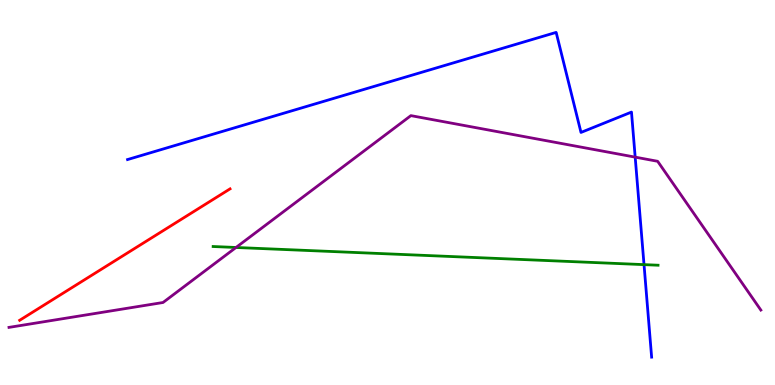[{'lines': ['blue', 'red'], 'intersections': []}, {'lines': ['green', 'red'], 'intersections': []}, {'lines': ['purple', 'red'], 'intersections': []}, {'lines': ['blue', 'green'], 'intersections': [{'x': 8.31, 'y': 3.13}]}, {'lines': ['blue', 'purple'], 'intersections': [{'x': 8.2, 'y': 5.92}]}, {'lines': ['green', 'purple'], 'intersections': [{'x': 3.05, 'y': 3.57}]}]